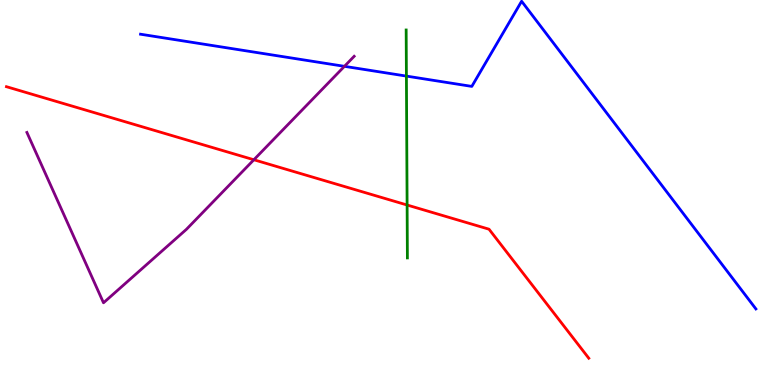[{'lines': ['blue', 'red'], 'intersections': []}, {'lines': ['green', 'red'], 'intersections': [{'x': 5.25, 'y': 4.68}]}, {'lines': ['purple', 'red'], 'intersections': [{'x': 3.28, 'y': 5.85}]}, {'lines': ['blue', 'green'], 'intersections': [{'x': 5.24, 'y': 8.02}]}, {'lines': ['blue', 'purple'], 'intersections': [{'x': 4.44, 'y': 8.28}]}, {'lines': ['green', 'purple'], 'intersections': []}]